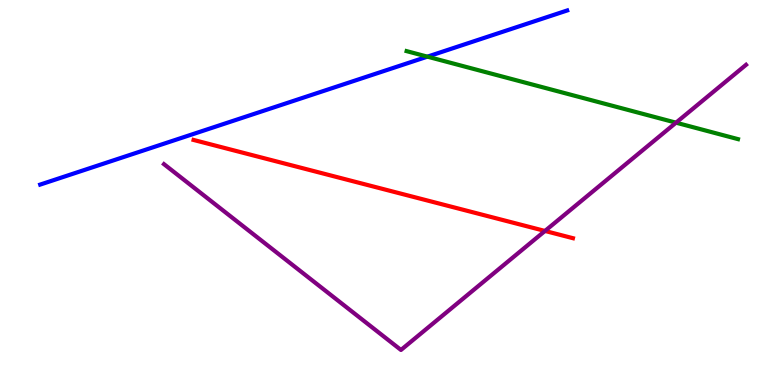[{'lines': ['blue', 'red'], 'intersections': []}, {'lines': ['green', 'red'], 'intersections': []}, {'lines': ['purple', 'red'], 'intersections': [{'x': 7.03, 'y': 4.0}]}, {'lines': ['blue', 'green'], 'intersections': [{'x': 5.51, 'y': 8.53}]}, {'lines': ['blue', 'purple'], 'intersections': []}, {'lines': ['green', 'purple'], 'intersections': [{'x': 8.72, 'y': 6.81}]}]